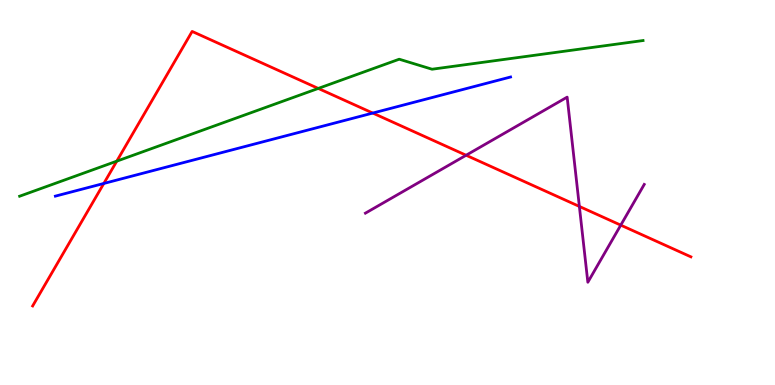[{'lines': ['blue', 'red'], 'intersections': [{'x': 1.34, 'y': 5.23}, {'x': 4.81, 'y': 7.06}]}, {'lines': ['green', 'red'], 'intersections': [{'x': 1.51, 'y': 5.81}, {'x': 4.11, 'y': 7.7}]}, {'lines': ['purple', 'red'], 'intersections': [{'x': 6.01, 'y': 5.97}, {'x': 7.48, 'y': 4.64}, {'x': 8.01, 'y': 4.15}]}, {'lines': ['blue', 'green'], 'intersections': []}, {'lines': ['blue', 'purple'], 'intersections': []}, {'lines': ['green', 'purple'], 'intersections': []}]